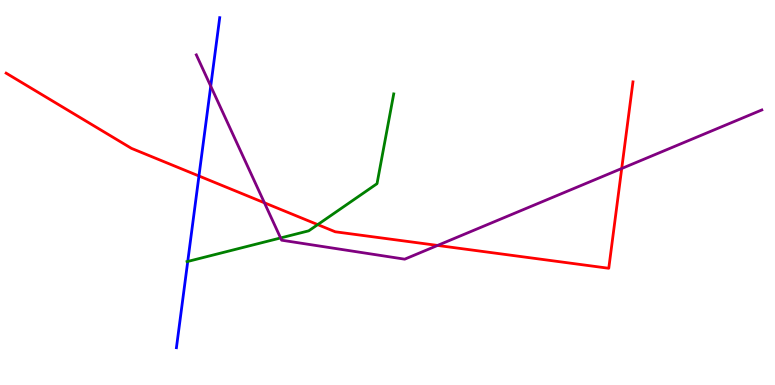[{'lines': ['blue', 'red'], 'intersections': [{'x': 2.57, 'y': 5.43}]}, {'lines': ['green', 'red'], 'intersections': [{'x': 4.1, 'y': 4.17}]}, {'lines': ['purple', 'red'], 'intersections': [{'x': 3.41, 'y': 4.73}, {'x': 5.65, 'y': 3.63}, {'x': 8.02, 'y': 5.62}]}, {'lines': ['blue', 'green'], 'intersections': [{'x': 2.42, 'y': 3.21}]}, {'lines': ['blue', 'purple'], 'intersections': [{'x': 2.72, 'y': 7.76}]}, {'lines': ['green', 'purple'], 'intersections': [{'x': 3.62, 'y': 3.82}]}]